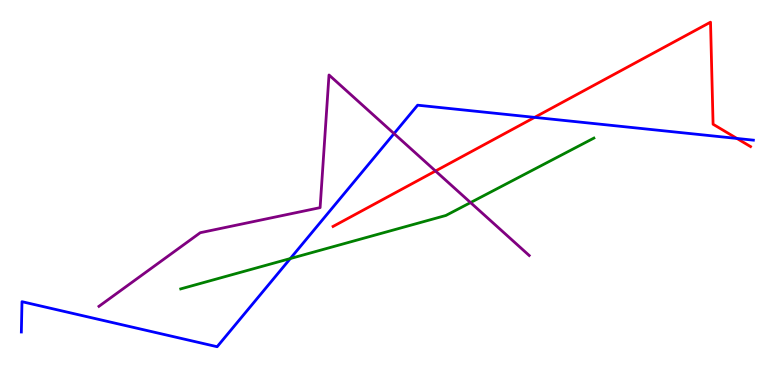[{'lines': ['blue', 'red'], 'intersections': [{'x': 6.9, 'y': 6.95}, {'x': 9.51, 'y': 6.4}]}, {'lines': ['green', 'red'], 'intersections': []}, {'lines': ['purple', 'red'], 'intersections': [{'x': 5.62, 'y': 5.56}]}, {'lines': ['blue', 'green'], 'intersections': [{'x': 3.75, 'y': 3.28}]}, {'lines': ['blue', 'purple'], 'intersections': [{'x': 5.08, 'y': 6.53}]}, {'lines': ['green', 'purple'], 'intersections': [{'x': 6.07, 'y': 4.74}]}]